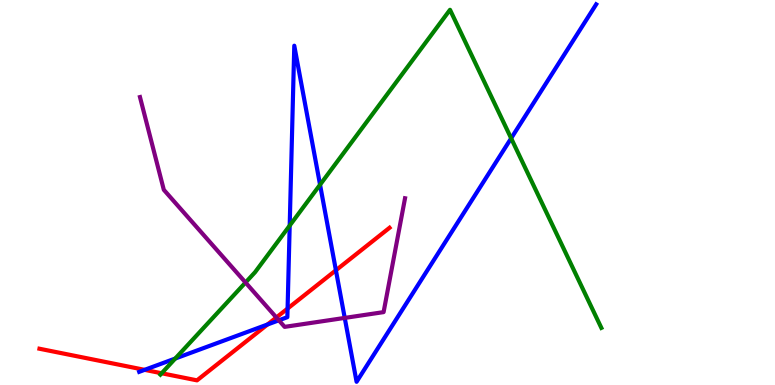[{'lines': ['blue', 'red'], 'intersections': [{'x': 1.87, 'y': 0.394}, {'x': 3.45, 'y': 1.57}, {'x': 3.71, 'y': 1.99}, {'x': 4.33, 'y': 2.98}]}, {'lines': ['green', 'red'], 'intersections': [{'x': 2.09, 'y': 0.305}]}, {'lines': ['purple', 'red'], 'intersections': [{'x': 3.57, 'y': 1.75}]}, {'lines': ['blue', 'green'], 'intersections': [{'x': 2.26, 'y': 0.687}, {'x': 3.74, 'y': 4.14}, {'x': 4.13, 'y': 5.2}, {'x': 6.6, 'y': 6.41}]}, {'lines': ['blue', 'purple'], 'intersections': [{'x': 3.6, 'y': 1.68}, {'x': 4.45, 'y': 1.74}]}, {'lines': ['green', 'purple'], 'intersections': [{'x': 3.17, 'y': 2.66}]}]